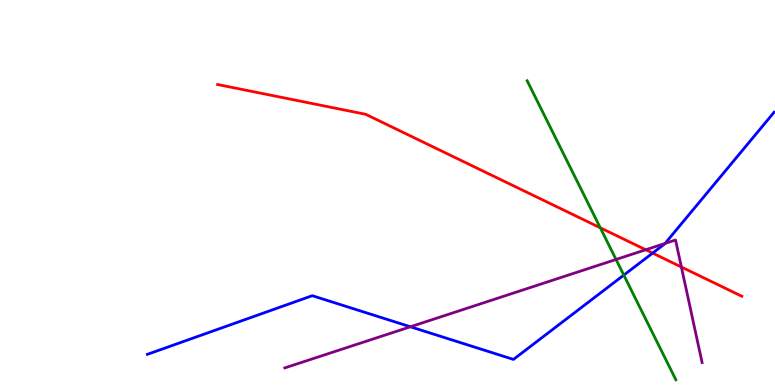[{'lines': ['blue', 'red'], 'intersections': [{'x': 8.42, 'y': 3.43}]}, {'lines': ['green', 'red'], 'intersections': [{'x': 7.75, 'y': 4.08}]}, {'lines': ['purple', 'red'], 'intersections': [{'x': 8.33, 'y': 3.51}, {'x': 8.79, 'y': 3.06}]}, {'lines': ['blue', 'green'], 'intersections': [{'x': 8.05, 'y': 2.85}]}, {'lines': ['blue', 'purple'], 'intersections': [{'x': 5.3, 'y': 1.51}, {'x': 8.58, 'y': 3.68}]}, {'lines': ['green', 'purple'], 'intersections': [{'x': 7.95, 'y': 3.26}]}]